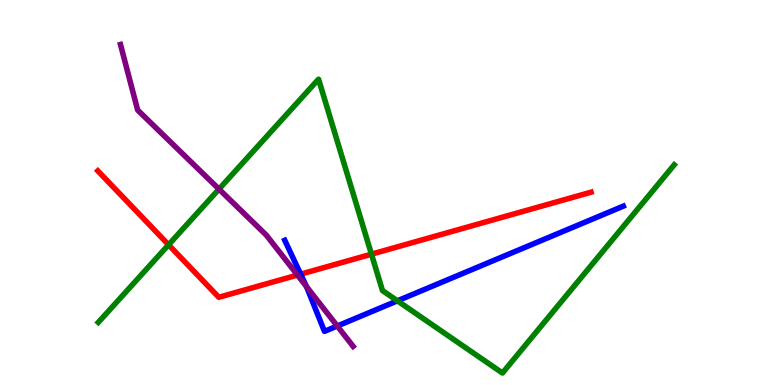[{'lines': ['blue', 'red'], 'intersections': [{'x': 3.88, 'y': 2.88}]}, {'lines': ['green', 'red'], 'intersections': [{'x': 2.18, 'y': 3.64}, {'x': 4.79, 'y': 3.4}]}, {'lines': ['purple', 'red'], 'intersections': [{'x': 3.84, 'y': 2.86}]}, {'lines': ['blue', 'green'], 'intersections': [{'x': 5.13, 'y': 2.19}]}, {'lines': ['blue', 'purple'], 'intersections': [{'x': 3.95, 'y': 2.56}, {'x': 4.35, 'y': 1.53}]}, {'lines': ['green', 'purple'], 'intersections': [{'x': 2.83, 'y': 5.09}]}]